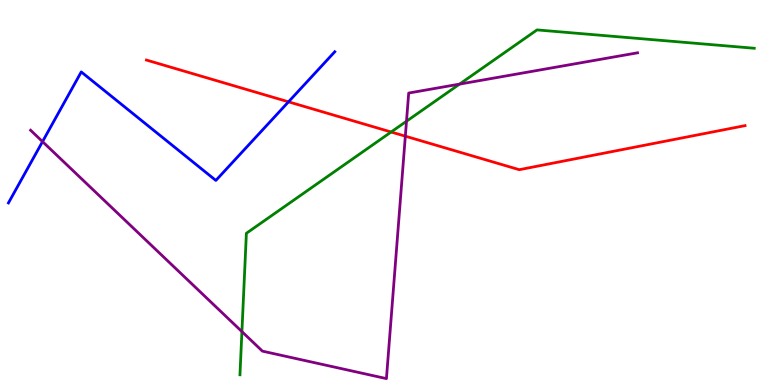[{'lines': ['blue', 'red'], 'intersections': [{'x': 3.72, 'y': 7.36}]}, {'lines': ['green', 'red'], 'intersections': [{'x': 5.05, 'y': 6.57}]}, {'lines': ['purple', 'red'], 'intersections': [{'x': 5.23, 'y': 6.46}]}, {'lines': ['blue', 'green'], 'intersections': []}, {'lines': ['blue', 'purple'], 'intersections': [{'x': 0.549, 'y': 6.32}]}, {'lines': ['green', 'purple'], 'intersections': [{'x': 3.12, 'y': 1.39}, {'x': 5.25, 'y': 6.85}, {'x': 5.93, 'y': 7.82}]}]